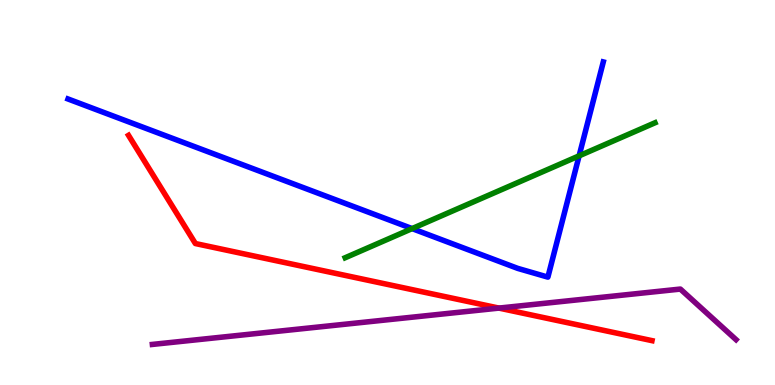[{'lines': ['blue', 'red'], 'intersections': []}, {'lines': ['green', 'red'], 'intersections': []}, {'lines': ['purple', 'red'], 'intersections': [{'x': 6.44, 'y': 2.0}]}, {'lines': ['blue', 'green'], 'intersections': [{'x': 5.32, 'y': 4.06}, {'x': 7.47, 'y': 5.95}]}, {'lines': ['blue', 'purple'], 'intersections': []}, {'lines': ['green', 'purple'], 'intersections': []}]